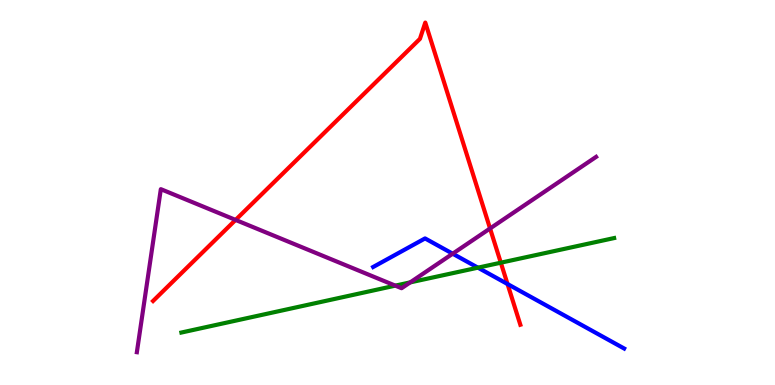[{'lines': ['blue', 'red'], 'intersections': [{'x': 6.55, 'y': 2.62}]}, {'lines': ['green', 'red'], 'intersections': [{'x': 6.46, 'y': 3.18}]}, {'lines': ['purple', 'red'], 'intersections': [{'x': 3.04, 'y': 4.29}, {'x': 6.32, 'y': 4.07}]}, {'lines': ['blue', 'green'], 'intersections': [{'x': 6.17, 'y': 3.05}]}, {'lines': ['blue', 'purple'], 'intersections': [{'x': 5.84, 'y': 3.41}]}, {'lines': ['green', 'purple'], 'intersections': [{'x': 5.1, 'y': 2.58}, {'x': 5.29, 'y': 2.67}]}]